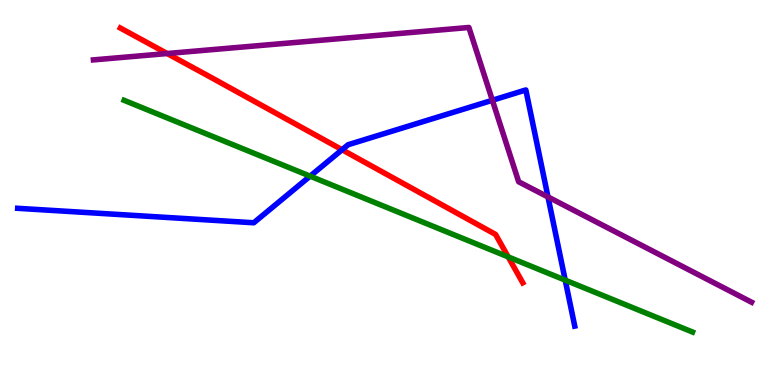[{'lines': ['blue', 'red'], 'intersections': [{'x': 4.41, 'y': 6.11}]}, {'lines': ['green', 'red'], 'intersections': [{'x': 6.56, 'y': 3.33}]}, {'lines': ['purple', 'red'], 'intersections': [{'x': 2.16, 'y': 8.61}]}, {'lines': ['blue', 'green'], 'intersections': [{'x': 4.0, 'y': 5.42}, {'x': 7.29, 'y': 2.72}]}, {'lines': ['blue', 'purple'], 'intersections': [{'x': 6.35, 'y': 7.4}, {'x': 7.07, 'y': 4.88}]}, {'lines': ['green', 'purple'], 'intersections': []}]